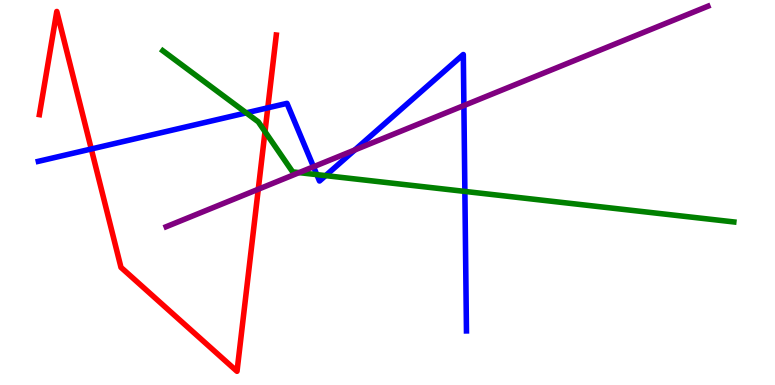[{'lines': ['blue', 'red'], 'intersections': [{'x': 1.18, 'y': 6.13}, {'x': 3.46, 'y': 7.2}]}, {'lines': ['green', 'red'], 'intersections': [{'x': 3.42, 'y': 6.58}]}, {'lines': ['purple', 'red'], 'intersections': [{'x': 3.33, 'y': 5.08}]}, {'lines': ['blue', 'green'], 'intersections': [{'x': 3.18, 'y': 7.07}, {'x': 4.09, 'y': 5.46}, {'x': 4.2, 'y': 5.44}, {'x': 6.0, 'y': 5.03}]}, {'lines': ['blue', 'purple'], 'intersections': [{'x': 4.05, 'y': 5.67}, {'x': 4.58, 'y': 6.11}, {'x': 5.99, 'y': 7.26}]}, {'lines': ['green', 'purple'], 'intersections': [{'x': 3.86, 'y': 5.52}]}]